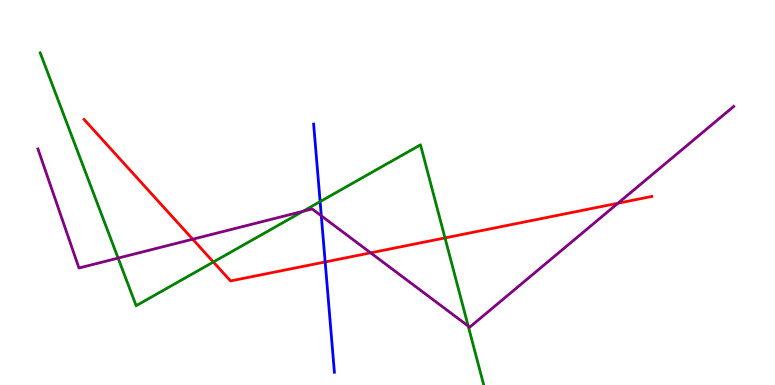[{'lines': ['blue', 'red'], 'intersections': [{'x': 4.2, 'y': 3.2}]}, {'lines': ['green', 'red'], 'intersections': [{'x': 2.75, 'y': 3.19}, {'x': 5.74, 'y': 3.82}]}, {'lines': ['purple', 'red'], 'intersections': [{'x': 2.49, 'y': 3.79}, {'x': 4.78, 'y': 3.43}, {'x': 7.97, 'y': 4.72}]}, {'lines': ['blue', 'green'], 'intersections': [{'x': 4.13, 'y': 4.76}]}, {'lines': ['blue', 'purple'], 'intersections': [{'x': 4.15, 'y': 4.39}]}, {'lines': ['green', 'purple'], 'intersections': [{'x': 1.52, 'y': 3.3}, {'x': 3.91, 'y': 4.51}, {'x': 6.04, 'y': 1.53}]}]